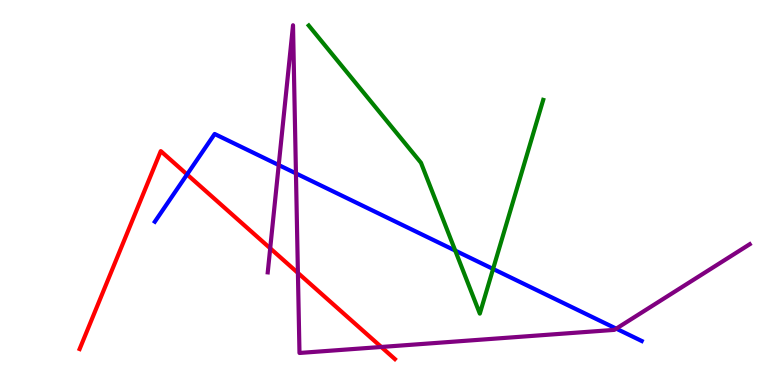[{'lines': ['blue', 'red'], 'intersections': [{'x': 2.41, 'y': 5.47}]}, {'lines': ['green', 'red'], 'intersections': []}, {'lines': ['purple', 'red'], 'intersections': [{'x': 3.49, 'y': 3.55}, {'x': 3.84, 'y': 2.91}, {'x': 4.92, 'y': 0.988}]}, {'lines': ['blue', 'green'], 'intersections': [{'x': 5.87, 'y': 3.49}, {'x': 6.36, 'y': 3.01}]}, {'lines': ['blue', 'purple'], 'intersections': [{'x': 3.6, 'y': 5.71}, {'x': 3.82, 'y': 5.5}, {'x': 7.95, 'y': 1.46}]}, {'lines': ['green', 'purple'], 'intersections': []}]